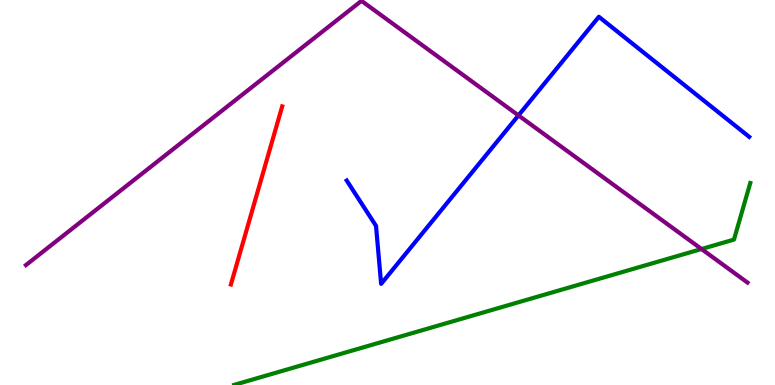[{'lines': ['blue', 'red'], 'intersections': []}, {'lines': ['green', 'red'], 'intersections': []}, {'lines': ['purple', 'red'], 'intersections': []}, {'lines': ['blue', 'green'], 'intersections': []}, {'lines': ['blue', 'purple'], 'intersections': [{'x': 6.69, 'y': 7.0}]}, {'lines': ['green', 'purple'], 'intersections': [{'x': 9.05, 'y': 3.53}]}]